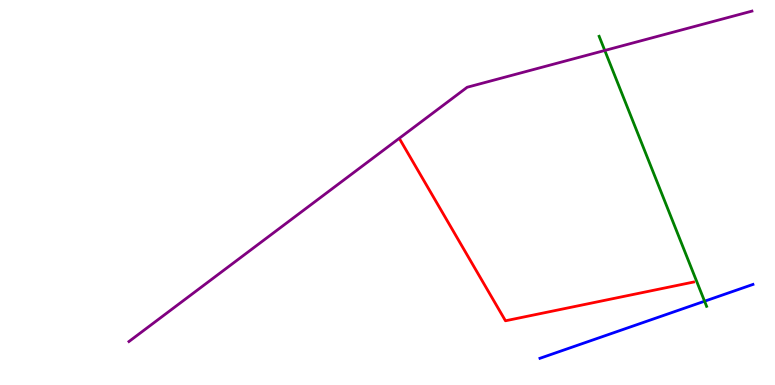[{'lines': ['blue', 'red'], 'intersections': []}, {'lines': ['green', 'red'], 'intersections': []}, {'lines': ['purple', 'red'], 'intersections': []}, {'lines': ['blue', 'green'], 'intersections': [{'x': 9.09, 'y': 2.18}]}, {'lines': ['blue', 'purple'], 'intersections': []}, {'lines': ['green', 'purple'], 'intersections': [{'x': 7.8, 'y': 8.69}]}]